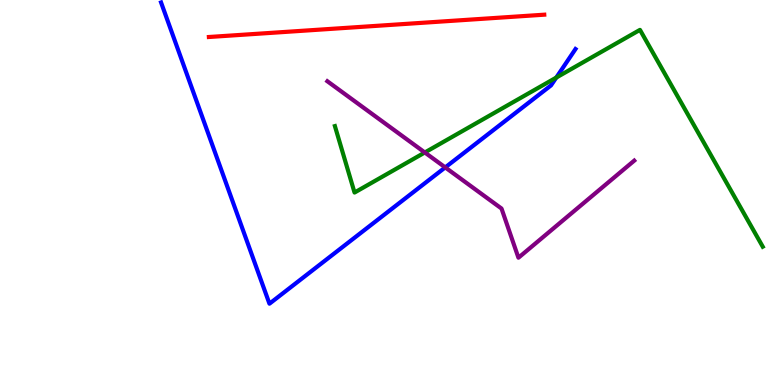[{'lines': ['blue', 'red'], 'intersections': []}, {'lines': ['green', 'red'], 'intersections': []}, {'lines': ['purple', 'red'], 'intersections': []}, {'lines': ['blue', 'green'], 'intersections': [{'x': 7.18, 'y': 7.99}]}, {'lines': ['blue', 'purple'], 'intersections': [{'x': 5.75, 'y': 5.65}]}, {'lines': ['green', 'purple'], 'intersections': [{'x': 5.48, 'y': 6.04}]}]